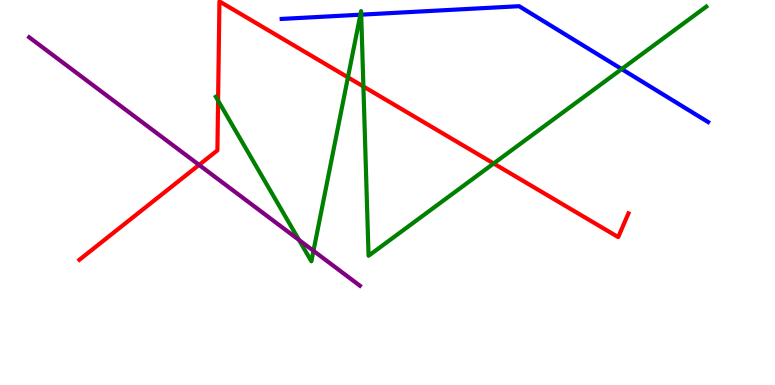[{'lines': ['blue', 'red'], 'intersections': []}, {'lines': ['green', 'red'], 'intersections': [{'x': 2.81, 'y': 7.39}, {'x': 4.49, 'y': 7.99}, {'x': 4.69, 'y': 7.75}, {'x': 6.37, 'y': 5.75}]}, {'lines': ['purple', 'red'], 'intersections': [{'x': 2.57, 'y': 5.72}]}, {'lines': ['blue', 'green'], 'intersections': [{'x': 4.65, 'y': 9.62}, {'x': 4.66, 'y': 9.62}, {'x': 8.02, 'y': 8.21}]}, {'lines': ['blue', 'purple'], 'intersections': []}, {'lines': ['green', 'purple'], 'intersections': [{'x': 3.86, 'y': 3.77}, {'x': 4.04, 'y': 3.48}]}]